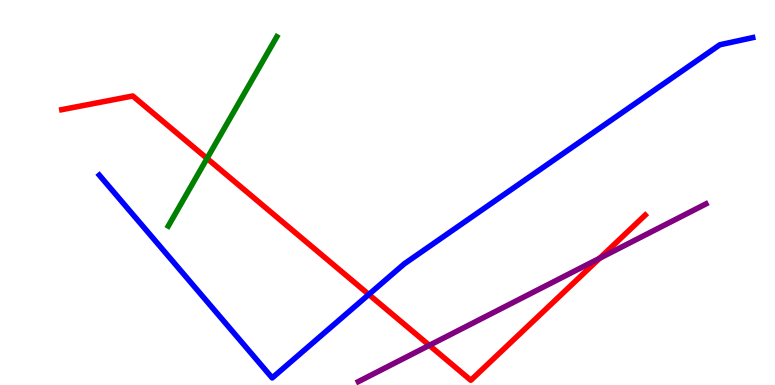[{'lines': ['blue', 'red'], 'intersections': [{'x': 4.76, 'y': 2.35}]}, {'lines': ['green', 'red'], 'intersections': [{'x': 2.67, 'y': 5.88}]}, {'lines': ['purple', 'red'], 'intersections': [{'x': 5.54, 'y': 1.03}, {'x': 7.74, 'y': 3.29}]}, {'lines': ['blue', 'green'], 'intersections': []}, {'lines': ['blue', 'purple'], 'intersections': []}, {'lines': ['green', 'purple'], 'intersections': []}]